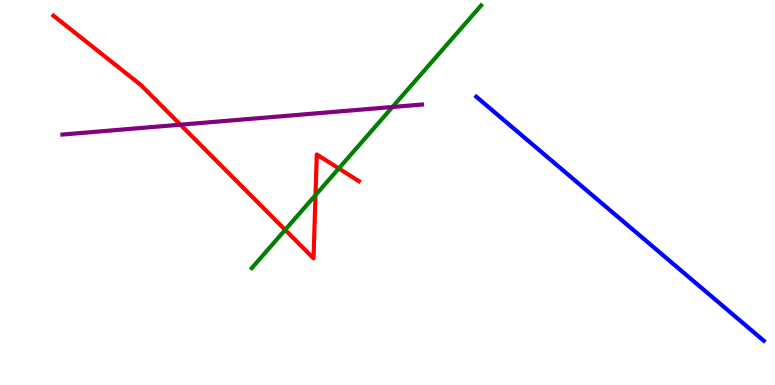[{'lines': ['blue', 'red'], 'intersections': []}, {'lines': ['green', 'red'], 'intersections': [{'x': 3.68, 'y': 4.03}, {'x': 4.07, 'y': 4.93}, {'x': 4.37, 'y': 5.62}]}, {'lines': ['purple', 'red'], 'intersections': [{'x': 2.33, 'y': 6.76}]}, {'lines': ['blue', 'green'], 'intersections': []}, {'lines': ['blue', 'purple'], 'intersections': []}, {'lines': ['green', 'purple'], 'intersections': [{'x': 5.06, 'y': 7.22}]}]